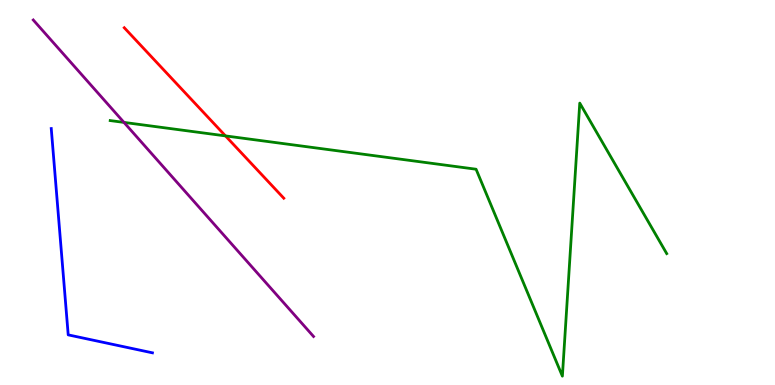[{'lines': ['blue', 'red'], 'intersections': []}, {'lines': ['green', 'red'], 'intersections': [{'x': 2.91, 'y': 6.47}]}, {'lines': ['purple', 'red'], 'intersections': []}, {'lines': ['blue', 'green'], 'intersections': []}, {'lines': ['blue', 'purple'], 'intersections': []}, {'lines': ['green', 'purple'], 'intersections': [{'x': 1.6, 'y': 6.82}]}]